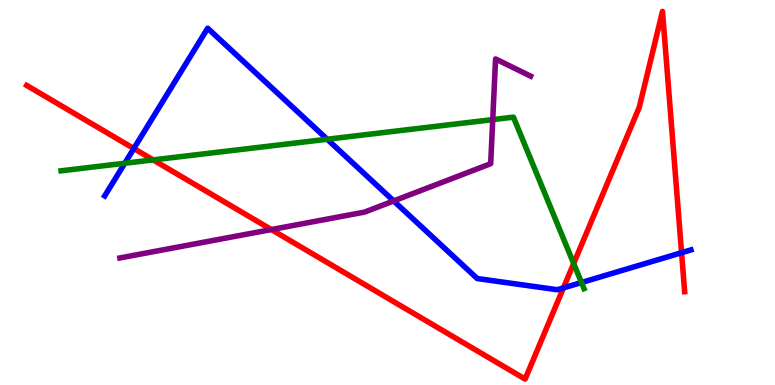[{'lines': ['blue', 'red'], 'intersections': [{'x': 1.73, 'y': 6.14}, {'x': 7.27, 'y': 2.52}, {'x': 8.79, 'y': 3.44}]}, {'lines': ['green', 'red'], 'intersections': [{'x': 1.98, 'y': 5.85}, {'x': 7.4, 'y': 3.16}]}, {'lines': ['purple', 'red'], 'intersections': [{'x': 3.5, 'y': 4.04}]}, {'lines': ['blue', 'green'], 'intersections': [{'x': 1.61, 'y': 5.76}, {'x': 4.22, 'y': 6.38}, {'x': 7.5, 'y': 2.66}]}, {'lines': ['blue', 'purple'], 'intersections': [{'x': 5.08, 'y': 4.78}]}, {'lines': ['green', 'purple'], 'intersections': [{'x': 6.36, 'y': 6.89}]}]